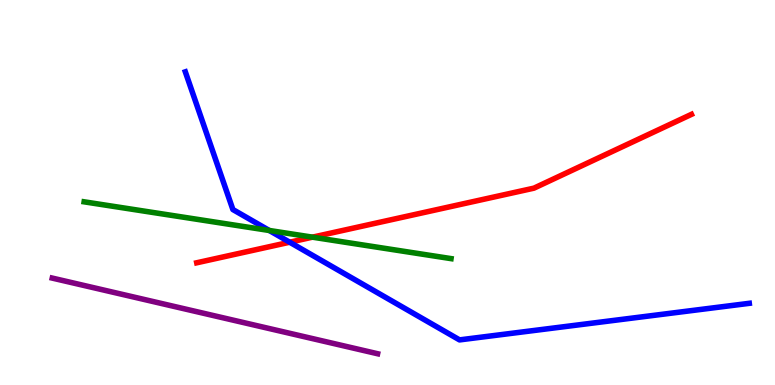[{'lines': ['blue', 'red'], 'intersections': [{'x': 3.74, 'y': 3.71}]}, {'lines': ['green', 'red'], 'intersections': [{'x': 4.03, 'y': 3.84}]}, {'lines': ['purple', 'red'], 'intersections': []}, {'lines': ['blue', 'green'], 'intersections': [{'x': 3.47, 'y': 4.01}]}, {'lines': ['blue', 'purple'], 'intersections': []}, {'lines': ['green', 'purple'], 'intersections': []}]